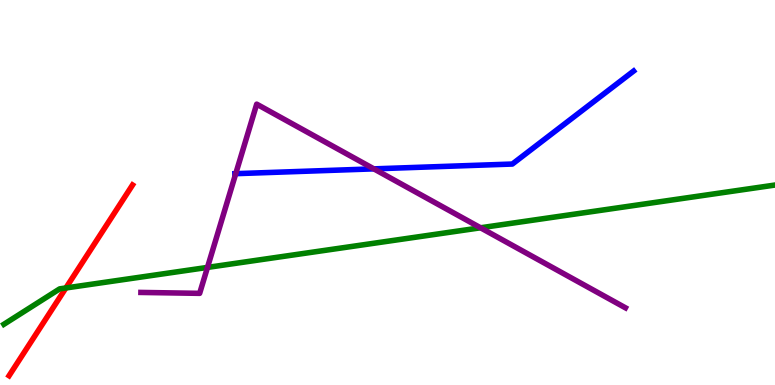[{'lines': ['blue', 'red'], 'intersections': []}, {'lines': ['green', 'red'], 'intersections': [{'x': 0.85, 'y': 2.52}]}, {'lines': ['purple', 'red'], 'intersections': []}, {'lines': ['blue', 'green'], 'intersections': []}, {'lines': ['blue', 'purple'], 'intersections': [{'x': 3.04, 'y': 5.49}, {'x': 4.82, 'y': 5.61}]}, {'lines': ['green', 'purple'], 'intersections': [{'x': 2.68, 'y': 3.05}, {'x': 6.2, 'y': 4.08}]}]